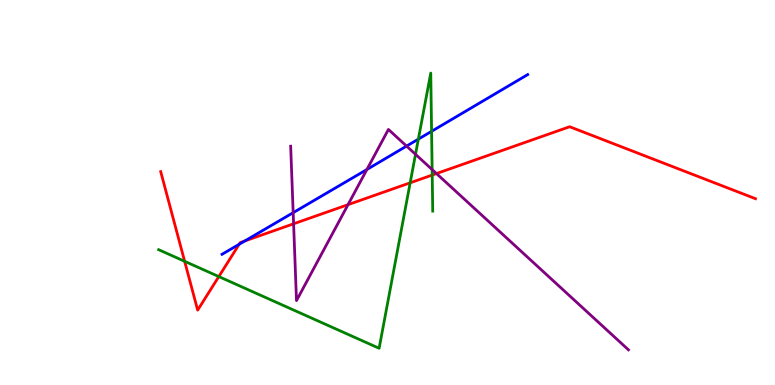[{'lines': ['blue', 'red'], 'intersections': [{'x': 3.09, 'y': 3.65}, {'x': 3.16, 'y': 3.74}]}, {'lines': ['green', 'red'], 'intersections': [{'x': 2.38, 'y': 3.21}, {'x': 2.82, 'y': 2.82}, {'x': 5.29, 'y': 5.25}, {'x': 5.58, 'y': 5.45}]}, {'lines': ['purple', 'red'], 'intersections': [{'x': 3.79, 'y': 4.19}, {'x': 4.49, 'y': 4.68}, {'x': 5.63, 'y': 5.49}]}, {'lines': ['blue', 'green'], 'intersections': [{'x': 5.4, 'y': 6.39}, {'x': 5.57, 'y': 6.59}]}, {'lines': ['blue', 'purple'], 'intersections': [{'x': 3.78, 'y': 4.48}, {'x': 4.73, 'y': 5.6}, {'x': 5.25, 'y': 6.21}]}, {'lines': ['green', 'purple'], 'intersections': [{'x': 5.36, 'y': 5.99}, {'x': 5.58, 'y': 5.6}]}]